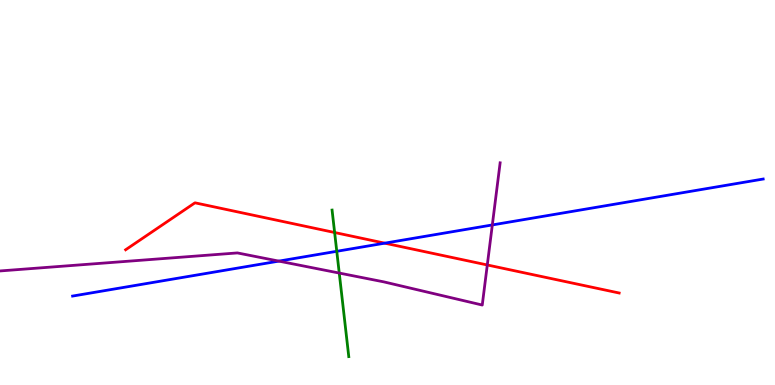[{'lines': ['blue', 'red'], 'intersections': [{'x': 4.96, 'y': 3.68}]}, {'lines': ['green', 'red'], 'intersections': [{'x': 4.32, 'y': 3.96}]}, {'lines': ['purple', 'red'], 'intersections': [{'x': 6.29, 'y': 3.12}]}, {'lines': ['blue', 'green'], 'intersections': [{'x': 4.35, 'y': 3.47}]}, {'lines': ['blue', 'purple'], 'intersections': [{'x': 3.6, 'y': 3.22}, {'x': 6.35, 'y': 4.16}]}, {'lines': ['green', 'purple'], 'intersections': [{'x': 4.38, 'y': 2.91}]}]